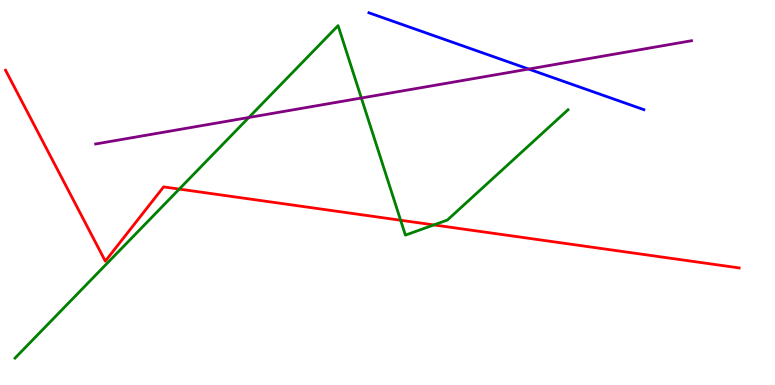[{'lines': ['blue', 'red'], 'intersections': []}, {'lines': ['green', 'red'], 'intersections': [{'x': 2.31, 'y': 5.09}, {'x': 5.17, 'y': 4.28}, {'x': 5.6, 'y': 4.16}]}, {'lines': ['purple', 'red'], 'intersections': []}, {'lines': ['blue', 'green'], 'intersections': []}, {'lines': ['blue', 'purple'], 'intersections': [{'x': 6.82, 'y': 8.21}]}, {'lines': ['green', 'purple'], 'intersections': [{'x': 3.21, 'y': 6.95}, {'x': 4.66, 'y': 7.45}]}]